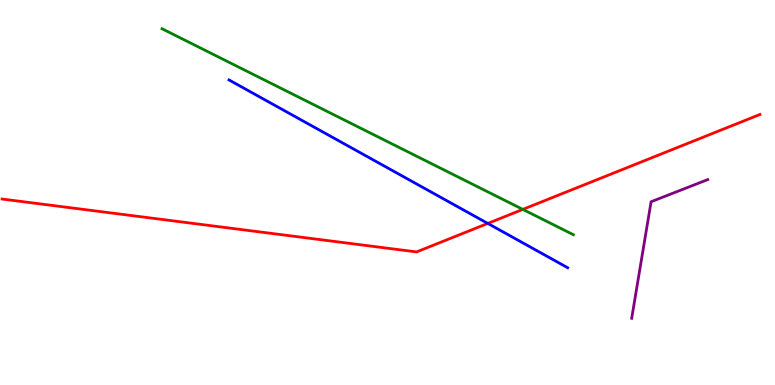[{'lines': ['blue', 'red'], 'intersections': [{'x': 6.29, 'y': 4.2}]}, {'lines': ['green', 'red'], 'intersections': [{'x': 6.75, 'y': 4.56}]}, {'lines': ['purple', 'red'], 'intersections': []}, {'lines': ['blue', 'green'], 'intersections': []}, {'lines': ['blue', 'purple'], 'intersections': []}, {'lines': ['green', 'purple'], 'intersections': []}]